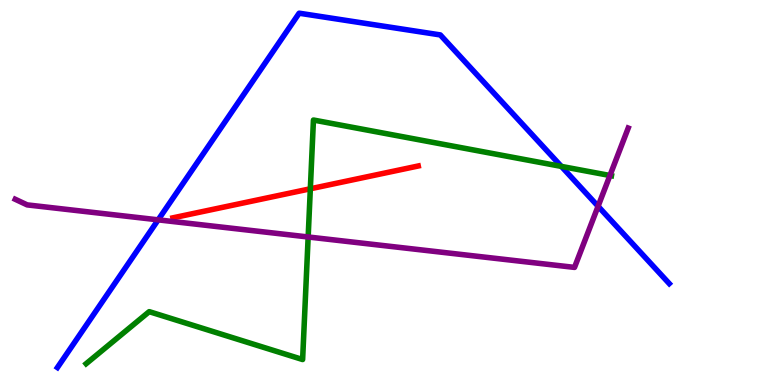[{'lines': ['blue', 'red'], 'intersections': []}, {'lines': ['green', 'red'], 'intersections': [{'x': 4.0, 'y': 5.1}]}, {'lines': ['purple', 'red'], 'intersections': []}, {'lines': ['blue', 'green'], 'intersections': [{'x': 7.24, 'y': 5.68}]}, {'lines': ['blue', 'purple'], 'intersections': [{'x': 2.04, 'y': 4.29}, {'x': 7.72, 'y': 4.64}]}, {'lines': ['green', 'purple'], 'intersections': [{'x': 3.98, 'y': 3.84}, {'x': 7.87, 'y': 5.44}]}]